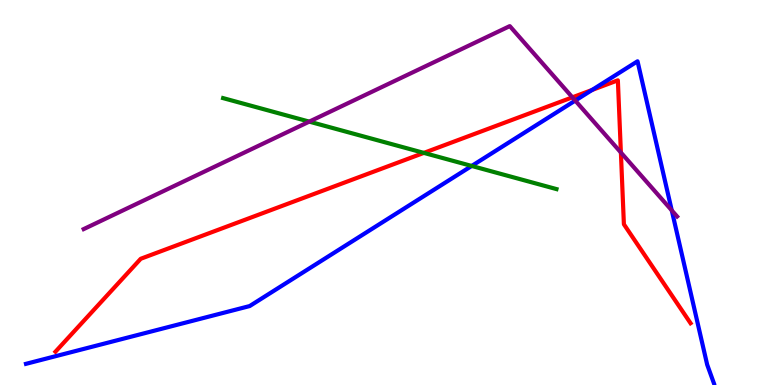[{'lines': ['blue', 'red'], 'intersections': [{'x': 7.64, 'y': 7.66}]}, {'lines': ['green', 'red'], 'intersections': [{'x': 5.47, 'y': 6.03}]}, {'lines': ['purple', 'red'], 'intersections': [{'x': 7.39, 'y': 7.47}, {'x': 8.01, 'y': 6.04}]}, {'lines': ['blue', 'green'], 'intersections': [{'x': 6.09, 'y': 5.69}]}, {'lines': ['blue', 'purple'], 'intersections': [{'x': 7.42, 'y': 7.39}, {'x': 8.67, 'y': 4.54}]}, {'lines': ['green', 'purple'], 'intersections': [{'x': 3.99, 'y': 6.84}]}]